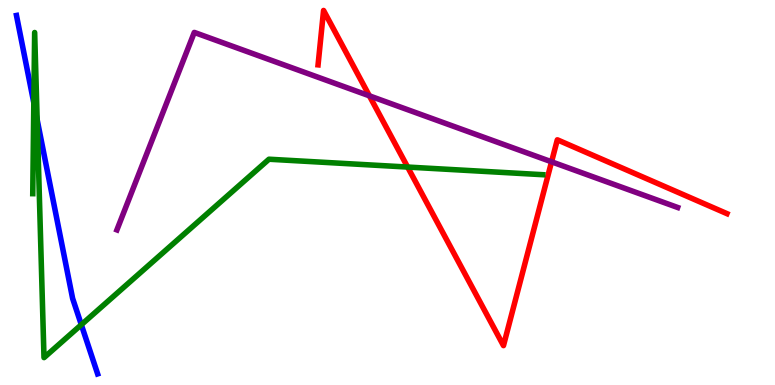[{'lines': ['blue', 'red'], 'intersections': []}, {'lines': ['green', 'red'], 'intersections': [{'x': 5.26, 'y': 5.66}]}, {'lines': ['purple', 'red'], 'intersections': [{'x': 4.77, 'y': 7.51}, {'x': 7.12, 'y': 5.8}]}, {'lines': ['blue', 'green'], 'intersections': [{'x': 0.436, 'y': 7.33}, {'x': 0.479, 'y': 6.89}, {'x': 1.05, 'y': 1.57}]}, {'lines': ['blue', 'purple'], 'intersections': []}, {'lines': ['green', 'purple'], 'intersections': []}]